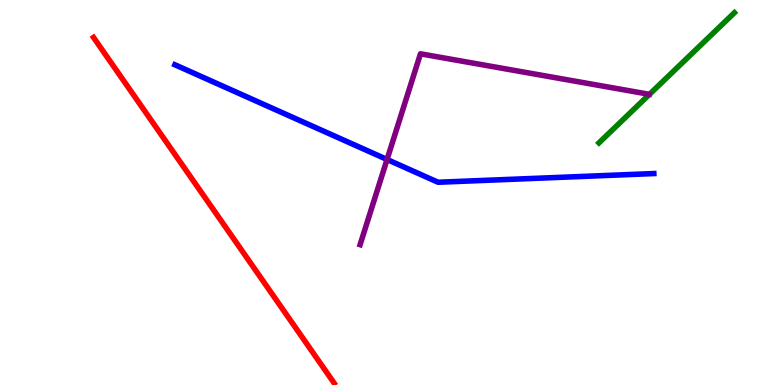[{'lines': ['blue', 'red'], 'intersections': []}, {'lines': ['green', 'red'], 'intersections': []}, {'lines': ['purple', 'red'], 'intersections': []}, {'lines': ['blue', 'green'], 'intersections': []}, {'lines': ['blue', 'purple'], 'intersections': [{'x': 4.99, 'y': 5.86}]}, {'lines': ['green', 'purple'], 'intersections': []}]